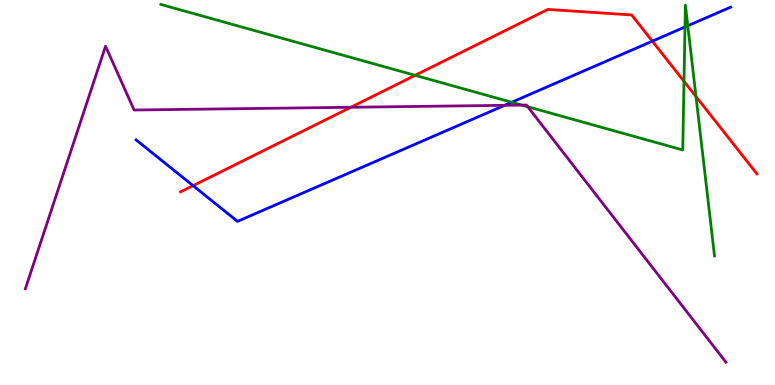[{'lines': ['blue', 'red'], 'intersections': [{'x': 2.49, 'y': 5.18}, {'x': 8.42, 'y': 8.93}]}, {'lines': ['green', 'red'], 'intersections': [{'x': 5.36, 'y': 8.04}, {'x': 8.83, 'y': 7.89}, {'x': 8.98, 'y': 7.49}]}, {'lines': ['purple', 'red'], 'intersections': [{'x': 4.53, 'y': 7.21}]}, {'lines': ['blue', 'green'], 'intersections': [{'x': 6.6, 'y': 7.34}, {'x': 8.84, 'y': 9.3}, {'x': 8.87, 'y': 9.33}]}, {'lines': ['blue', 'purple'], 'intersections': [{'x': 6.51, 'y': 7.26}]}, {'lines': ['green', 'purple'], 'intersections': [{'x': 6.73, 'y': 7.27}, {'x': 6.81, 'y': 7.23}]}]